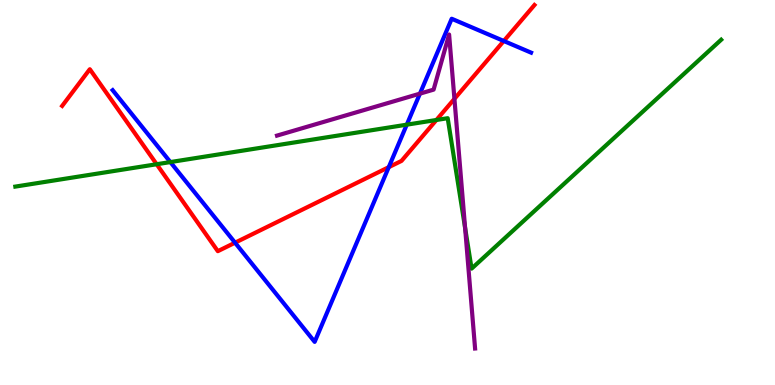[{'lines': ['blue', 'red'], 'intersections': [{'x': 3.03, 'y': 3.7}, {'x': 5.02, 'y': 5.66}, {'x': 6.5, 'y': 8.94}]}, {'lines': ['green', 'red'], 'intersections': [{'x': 2.02, 'y': 5.73}, {'x': 5.63, 'y': 6.88}]}, {'lines': ['purple', 'red'], 'intersections': [{'x': 5.86, 'y': 7.43}]}, {'lines': ['blue', 'green'], 'intersections': [{'x': 2.2, 'y': 5.79}, {'x': 5.25, 'y': 6.76}]}, {'lines': ['blue', 'purple'], 'intersections': [{'x': 5.42, 'y': 7.57}]}, {'lines': ['green', 'purple'], 'intersections': [{'x': 6.0, 'y': 4.08}]}]